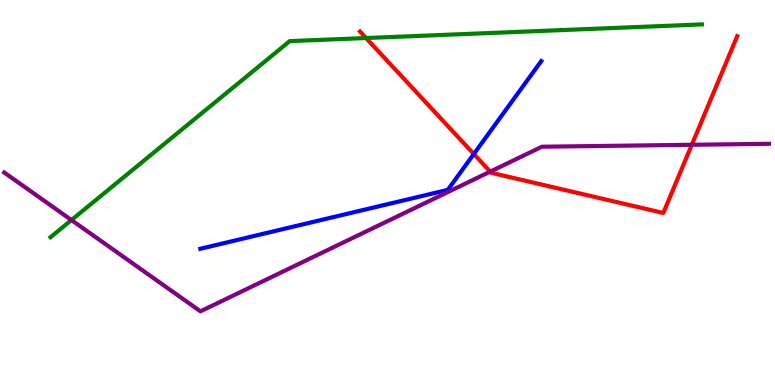[{'lines': ['blue', 'red'], 'intersections': [{'x': 6.11, 'y': 6.0}]}, {'lines': ['green', 'red'], 'intersections': [{'x': 4.72, 'y': 9.01}]}, {'lines': ['purple', 'red'], 'intersections': [{'x': 6.33, 'y': 5.54}, {'x': 8.93, 'y': 6.24}]}, {'lines': ['blue', 'green'], 'intersections': []}, {'lines': ['blue', 'purple'], 'intersections': []}, {'lines': ['green', 'purple'], 'intersections': [{'x': 0.922, 'y': 4.28}]}]